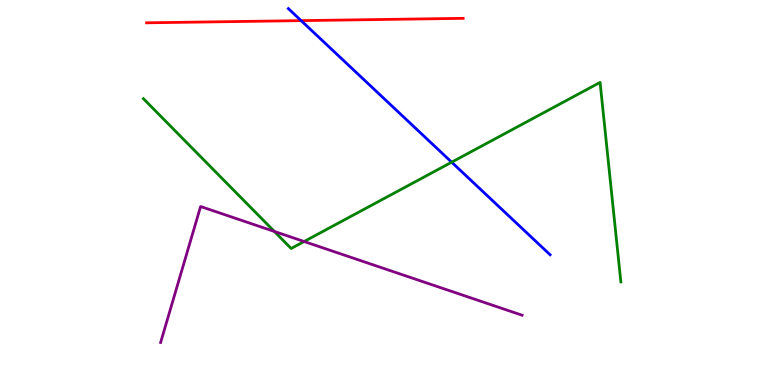[{'lines': ['blue', 'red'], 'intersections': [{'x': 3.89, 'y': 9.46}]}, {'lines': ['green', 'red'], 'intersections': []}, {'lines': ['purple', 'red'], 'intersections': []}, {'lines': ['blue', 'green'], 'intersections': [{'x': 5.83, 'y': 5.79}]}, {'lines': ['blue', 'purple'], 'intersections': []}, {'lines': ['green', 'purple'], 'intersections': [{'x': 3.54, 'y': 3.99}, {'x': 3.92, 'y': 3.73}]}]